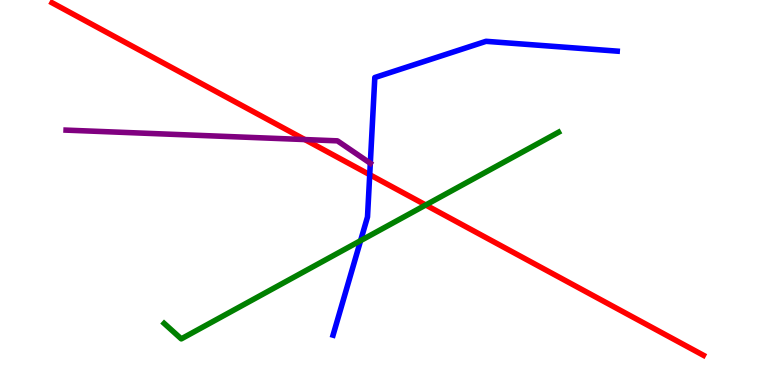[{'lines': ['blue', 'red'], 'intersections': [{'x': 4.77, 'y': 5.46}]}, {'lines': ['green', 'red'], 'intersections': [{'x': 5.49, 'y': 4.68}]}, {'lines': ['purple', 'red'], 'intersections': [{'x': 3.93, 'y': 6.38}]}, {'lines': ['blue', 'green'], 'intersections': [{'x': 4.65, 'y': 3.75}]}, {'lines': ['blue', 'purple'], 'intersections': [{'x': 4.78, 'y': 5.76}]}, {'lines': ['green', 'purple'], 'intersections': []}]